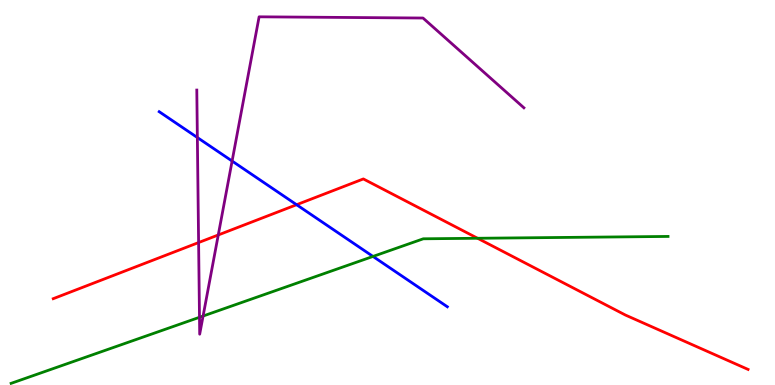[{'lines': ['blue', 'red'], 'intersections': [{'x': 3.83, 'y': 4.68}]}, {'lines': ['green', 'red'], 'intersections': [{'x': 6.16, 'y': 3.81}]}, {'lines': ['purple', 'red'], 'intersections': [{'x': 2.56, 'y': 3.7}, {'x': 2.82, 'y': 3.9}]}, {'lines': ['blue', 'green'], 'intersections': [{'x': 4.81, 'y': 3.34}]}, {'lines': ['blue', 'purple'], 'intersections': [{'x': 2.55, 'y': 6.43}, {'x': 2.99, 'y': 5.82}]}, {'lines': ['green', 'purple'], 'intersections': [{'x': 2.57, 'y': 1.76}, {'x': 2.62, 'y': 1.79}]}]